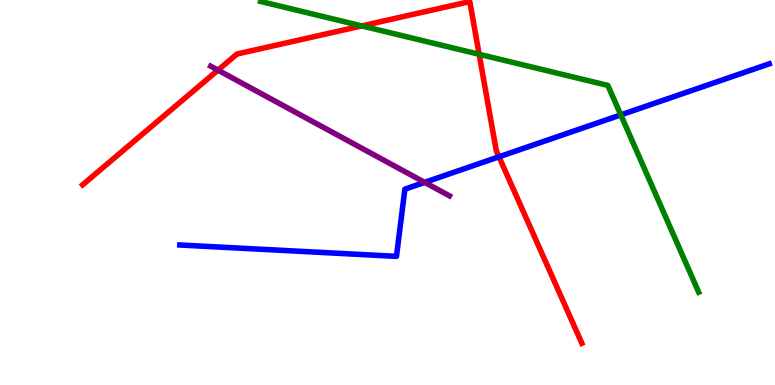[{'lines': ['blue', 'red'], 'intersections': [{'x': 6.44, 'y': 5.93}]}, {'lines': ['green', 'red'], 'intersections': [{'x': 4.67, 'y': 9.33}, {'x': 6.18, 'y': 8.59}]}, {'lines': ['purple', 'red'], 'intersections': [{'x': 2.81, 'y': 8.18}]}, {'lines': ['blue', 'green'], 'intersections': [{'x': 8.01, 'y': 7.02}]}, {'lines': ['blue', 'purple'], 'intersections': [{'x': 5.48, 'y': 5.26}]}, {'lines': ['green', 'purple'], 'intersections': []}]